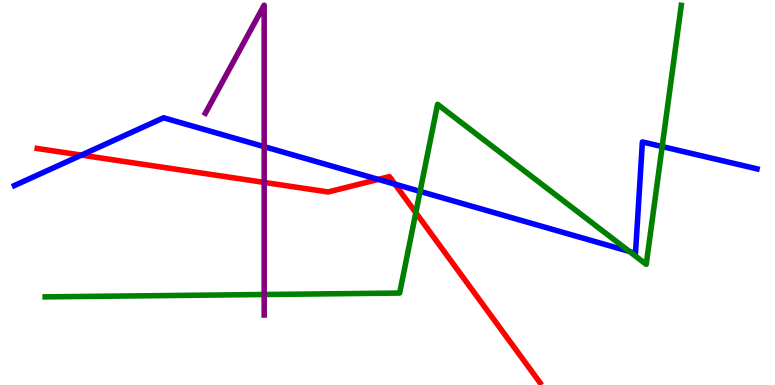[{'lines': ['blue', 'red'], 'intersections': [{'x': 1.05, 'y': 5.97}, {'x': 4.88, 'y': 5.34}, {'x': 5.1, 'y': 5.22}]}, {'lines': ['green', 'red'], 'intersections': [{'x': 5.37, 'y': 4.48}]}, {'lines': ['purple', 'red'], 'intersections': [{'x': 3.41, 'y': 5.26}]}, {'lines': ['blue', 'green'], 'intersections': [{'x': 5.42, 'y': 5.03}, {'x': 8.12, 'y': 3.47}, {'x': 8.54, 'y': 6.19}]}, {'lines': ['blue', 'purple'], 'intersections': [{'x': 3.41, 'y': 6.19}]}, {'lines': ['green', 'purple'], 'intersections': [{'x': 3.41, 'y': 2.35}]}]